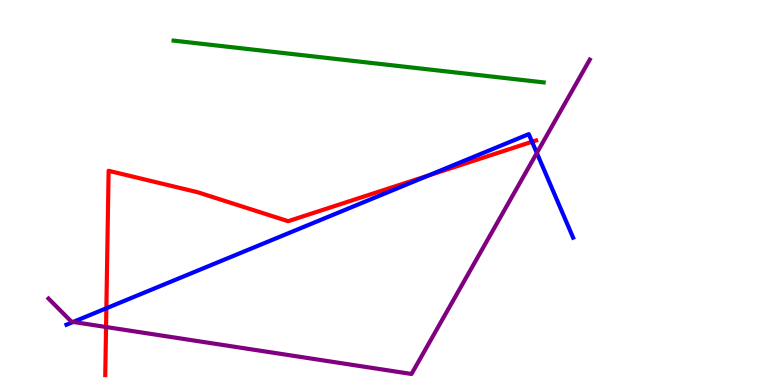[{'lines': ['blue', 'red'], 'intersections': [{'x': 1.37, 'y': 1.99}, {'x': 5.53, 'y': 5.44}, {'x': 6.87, 'y': 6.32}]}, {'lines': ['green', 'red'], 'intersections': []}, {'lines': ['purple', 'red'], 'intersections': [{'x': 1.37, 'y': 1.51}]}, {'lines': ['blue', 'green'], 'intersections': []}, {'lines': ['blue', 'purple'], 'intersections': [{'x': 0.944, 'y': 1.64}, {'x': 6.93, 'y': 6.03}]}, {'lines': ['green', 'purple'], 'intersections': []}]